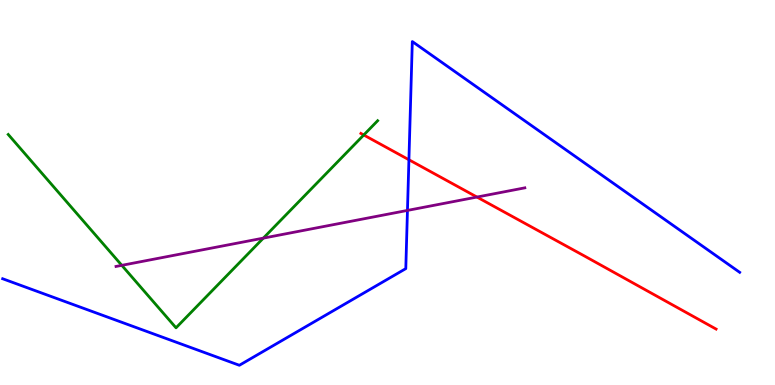[{'lines': ['blue', 'red'], 'intersections': [{'x': 5.28, 'y': 5.85}]}, {'lines': ['green', 'red'], 'intersections': [{'x': 4.69, 'y': 6.49}]}, {'lines': ['purple', 'red'], 'intersections': [{'x': 6.15, 'y': 4.88}]}, {'lines': ['blue', 'green'], 'intersections': []}, {'lines': ['blue', 'purple'], 'intersections': [{'x': 5.26, 'y': 4.53}]}, {'lines': ['green', 'purple'], 'intersections': [{'x': 1.57, 'y': 3.11}, {'x': 3.4, 'y': 3.81}]}]